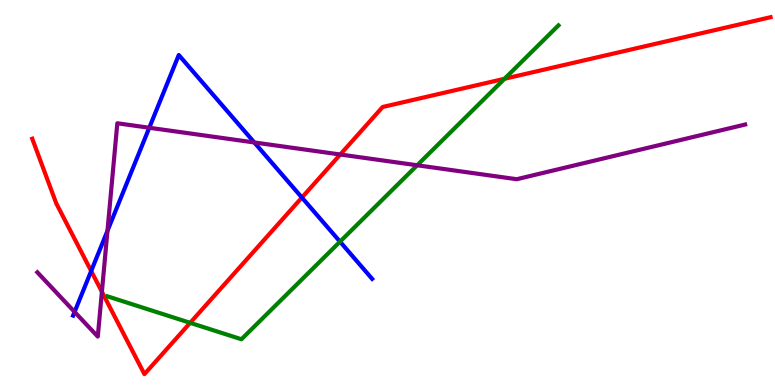[{'lines': ['blue', 'red'], 'intersections': [{'x': 1.18, 'y': 2.96}, {'x': 3.9, 'y': 4.87}]}, {'lines': ['green', 'red'], 'intersections': [{'x': 2.45, 'y': 1.61}, {'x': 6.51, 'y': 7.95}]}, {'lines': ['purple', 'red'], 'intersections': [{'x': 1.31, 'y': 2.42}, {'x': 4.39, 'y': 5.99}]}, {'lines': ['blue', 'green'], 'intersections': [{'x': 4.39, 'y': 3.72}]}, {'lines': ['blue', 'purple'], 'intersections': [{'x': 0.962, 'y': 1.9}, {'x': 1.39, 'y': 4.0}, {'x': 1.93, 'y': 6.68}, {'x': 3.28, 'y': 6.3}]}, {'lines': ['green', 'purple'], 'intersections': [{'x': 5.38, 'y': 5.71}]}]